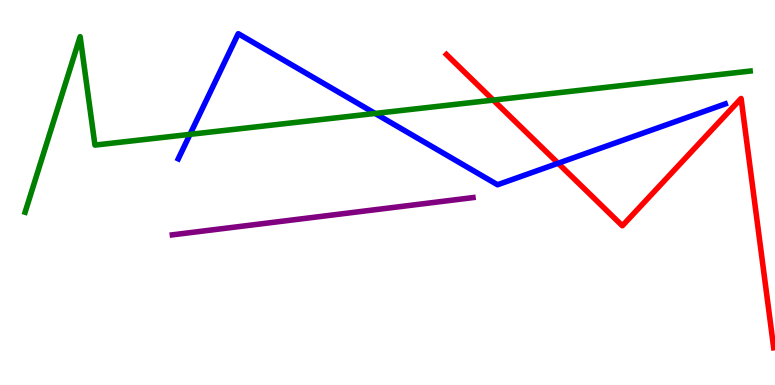[{'lines': ['blue', 'red'], 'intersections': [{'x': 7.2, 'y': 5.76}]}, {'lines': ['green', 'red'], 'intersections': [{'x': 6.36, 'y': 7.4}]}, {'lines': ['purple', 'red'], 'intersections': []}, {'lines': ['blue', 'green'], 'intersections': [{'x': 2.45, 'y': 6.51}, {'x': 4.84, 'y': 7.05}]}, {'lines': ['blue', 'purple'], 'intersections': []}, {'lines': ['green', 'purple'], 'intersections': []}]